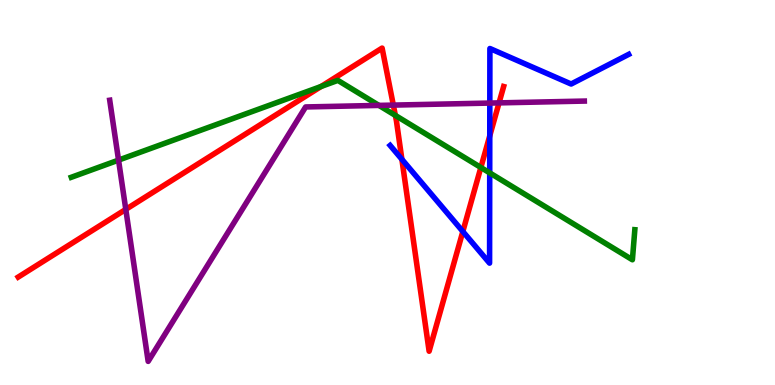[{'lines': ['blue', 'red'], 'intersections': [{'x': 5.19, 'y': 5.86}, {'x': 5.97, 'y': 3.99}, {'x': 6.32, 'y': 6.47}]}, {'lines': ['green', 'red'], 'intersections': [{'x': 4.14, 'y': 7.75}, {'x': 5.1, 'y': 7.0}, {'x': 6.2, 'y': 5.65}]}, {'lines': ['purple', 'red'], 'intersections': [{'x': 1.62, 'y': 4.56}, {'x': 5.08, 'y': 7.27}, {'x': 6.44, 'y': 7.33}]}, {'lines': ['blue', 'green'], 'intersections': [{'x': 6.32, 'y': 5.51}]}, {'lines': ['blue', 'purple'], 'intersections': [{'x': 6.32, 'y': 7.32}]}, {'lines': ['green', 'purple'], 'intersections': [{'x': 1.53, 'y': 5.84}, {'x': 4.89, 'y': 7.26}]}]